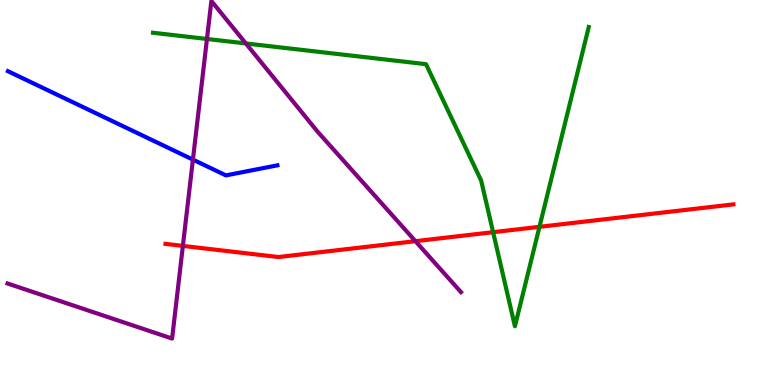[{'lines': ['blue', 'red'], 'intersections': []}, {'lines': ['green', 'red'], 'intersections': [{'x': 6.36, 'y': 3.97}, {'x': 6.96, 'y': 4.11}]}, {'lines': ['purple', 'red'], 'intersections': [{'x': 2.36, 'y': 3.61}, {'x': 5.36, 'y': 3.74}]}, {'lines': ['blue', 'green'], 'intersections': []}, {'lines': ['blue', 'purple'], 'intersections': [{'x': 2.49, 'y': 5.85}]}, {'lines': ['green', 'purple'], 'intersections': [{'x': 2.67, 'y': 8.99}, {'x': 3.17, 'y': 8.87}]}]